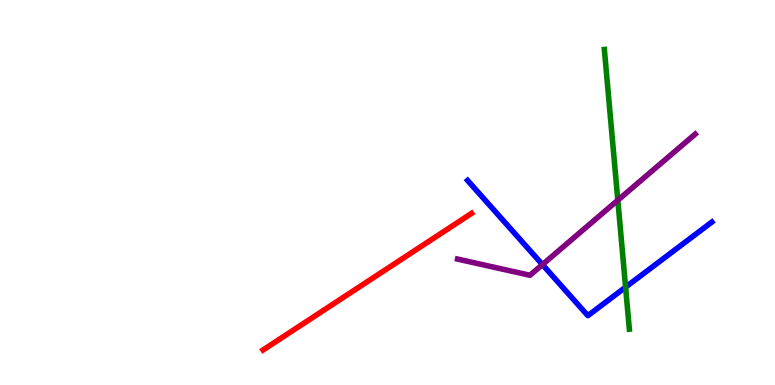[{'lines': ['blue', 'red'], 'intersections': []}, {'lines': ['green', 'red'], 'intersections': []}, {'lines': ['purple', 'red'], 'intersections': []}, {'lines': ['blue', 'green'], 'intersections': [{'x': 8.07, 'y': 2.54}]}, {'lines': ['blue', 'purple'], 'intersections': [{'x': 7.0, 'y': 3.13}]}, {'lines': ['green', 'purple'], 'intersections': [{'x': 7.97, 'y': 4.8}]}]